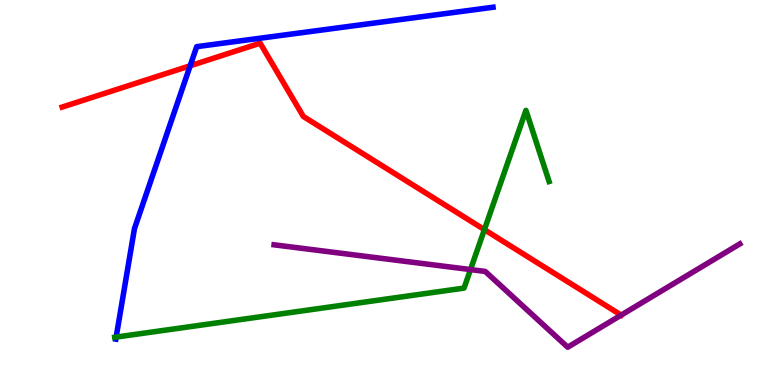[{'lines': ['blue', 'red'], 'intersections': [{'x': 2.45, 'y': 8.29}]}, {'lines': ['green', 'red'], 'intersections': [{'x': 6.25, 'y': 4.04}]}, {'lines': ['purple', 'red'], 'intersections': [{'x': 8.01, 'y': 1.82}]}, {'lines': ['blue', 'green'], 'intersections': [{'x': 1.5, 'y': 1.24}]}, {'lines': ['blue', 'purple'], 'intersections': []}, {'lines': ['green', 'purple'], 'intersections': [{'x': 6.07, 'y': 3.0}]}]